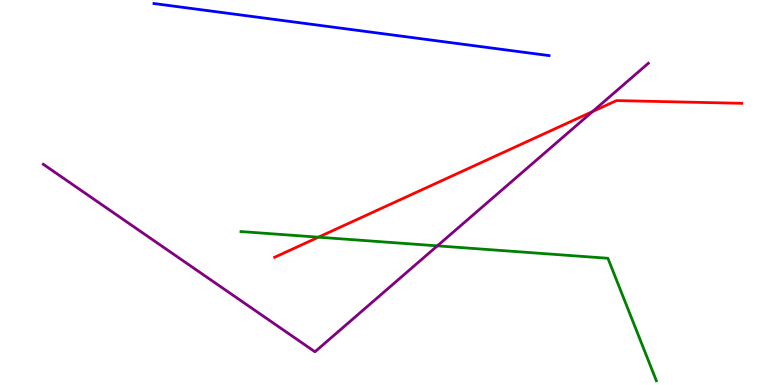[{'lines': ['blue', 'red'], 'intersections': []}, {'lines': ['green', 'red'], 'intersections': [{'x': 4.11, 'y': 3.84}]}, {'lines': ['purple', 'red'], 'intersections': [{'x': 7.65, 'y': 7.1}]}, {'lines': ['blue', 'green'], 'intersections': []}, {'lines': ['blue', 'purple'], 'intersections': []}, {'lines': ['green', 'purple'], 'intersections': [{'x': 5.64, 'y': 3.61}]}]